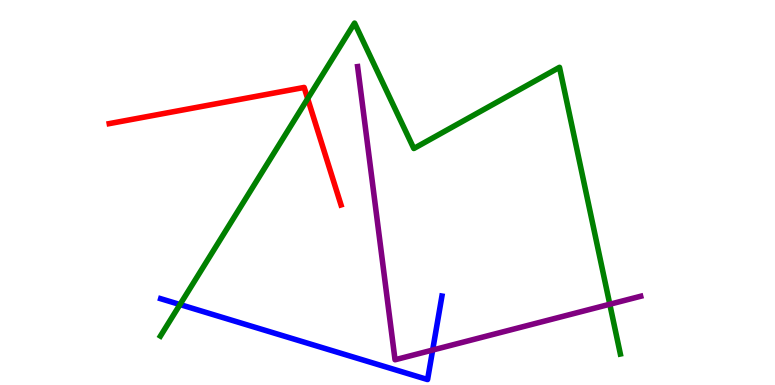[{'lines': ['blue', 'red'], 'intersections': []}, {'lines': ['green', 'red'], 'intersections': [{'x': 3.97, 'y': 7.44}]}, {'lines': ['purple', 'red'], 'intersections': []}, {'lines': ['blue', 'green'], 'intersections': [{'x': 2.32, 'y': 2.09}]}, {'lines': ['blue', 'purple'], 'intersections': [{'x': 5.58, 'y': 0.908}]}, {'lines': ['green', 'purple'], 'intersections': [{'x': 7.87, 'y': 2.1}]}]